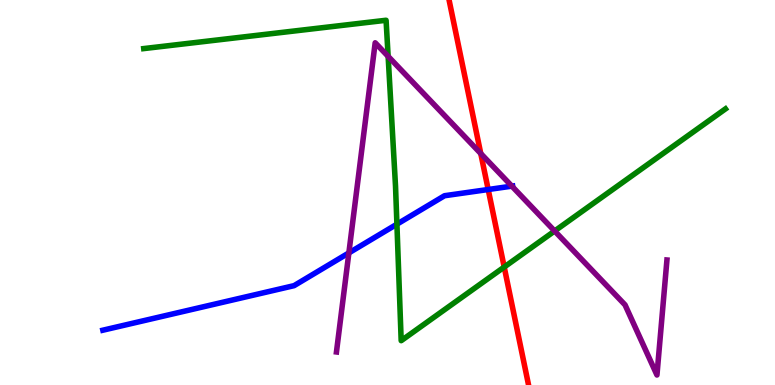[{'lines': ['blue', 'red'], 'intersections': [{'x': 6.3, 'y': 5.08}]}, {'lines': ['green', 'red'], 'intersections': [{'x': 6.51, 'y': 3.06}]}, {'lines': ['purple', 'red'], 'intersections': [{'x': 6.2, 'y': 6.01}]}, {'lines': ['blue', 'green'], 'intersections': [{'x': 5.12, 'y': 4.18}]}, {'lines': ['blue', 'purple'], 'intersections': [{'x': 4.5, 'y': 3.43}, {'x': 6.6, 'y': 5.17}]}, {'lines': ['green', 'purple'], 'intersections': [{'x': 5.01, 'y': 8.54}, {'x': 7.16, 'y': 4.0}]}]